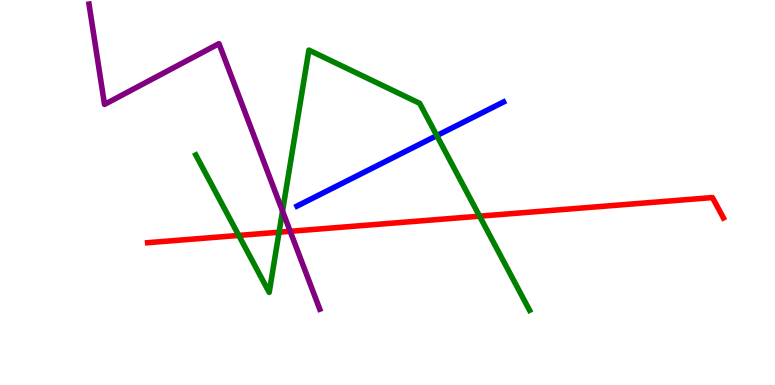[{'lines': ['blue', 'red'], 'intersections': []}, {'lines': ['green', 'red'], 'intersections': [{'x': 3.08, 'y': 3.89}, {'x': 3.6, 'y': 3.97}, {'x': 6.19, 'y': 4.39}]}, {'lines': ['purple', 'red'], 'intersections': [{'x': 3.74, 'y': 3.99}]}, {'lines': ['blue', 'green'], 'intersections': [{'x': 5.64, 'y': 6.48}]}, {'lines': ['blue', 'purple'], 'intersections': []}, {'lines': ['green', 'purple'], 'intersections': [{'x': 3.65, 'y': 4.52}]}]